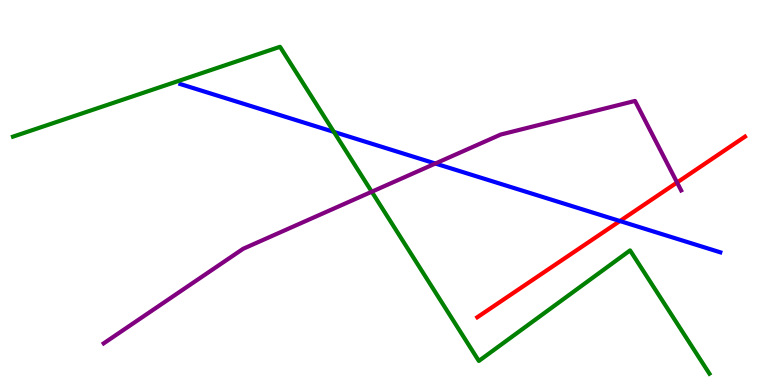[{'lines': ['blue', 'red'], 'intersections': [{'x': 8.0, 'y': 4.26}]}, {'lines': ['green', 'red'], 'intersections': []}, {'lines': ['purple', 'red'], 'intersections': [{'x': 8.74, 'y': 5.26}]}, {'lines': ['blue', 'green'], 'intersections': [{'x': 4.31, 'y': 6.57}]}, {'lines': ['blue', 'purple'], 'intersections': [{'x': 5.62, 'y': 5.75}]}, {'lines': ['green', 'purple'], 'intersections': [{'x': 4.8, 'y': 5.02}]}]